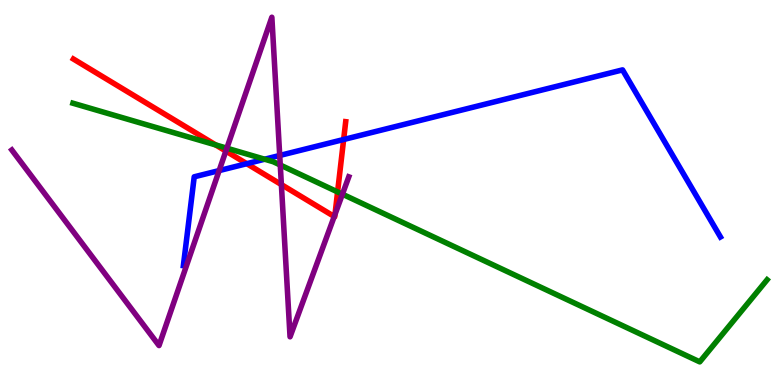[{'lines': ['blue', 'red'], 'intersections': [{'x': 3.18, 'y': 5.75}, {'x': 4.43, 'y': 6.38}]}, {'lines': ['green', 'red'], 'intersections': [{'x': 2.78, 'y': 6.24}, {'x': 4.36, 'y': 5.02}]}, {'lines': ['purple', 'red'], 'intersections': [{'x': 2.91, 'y': 6.08}, {'x': 3.63, 'y': 5.21}, {'x': 4.31, 'y': 4.38}, {'x': 4.32, 'y': 4.43}]}, {'lines': ['blue', 'green'], 'intersections': [{'x': 3.42, 'y': 5.86}]}, {'lines': ['blue', 'purple'], 'intersections': [{'x': 2.83, 'y': 5.57}, {'x': 3.61, 'y': 5.96}]}, {'lines': ['green', 'purple'], 'intersections': [{'x': 2.93, 'y': 6.15}, {'x': 3.62, 'y': 5.71}, {'x': 4.42, 'y': 4.96}]}]